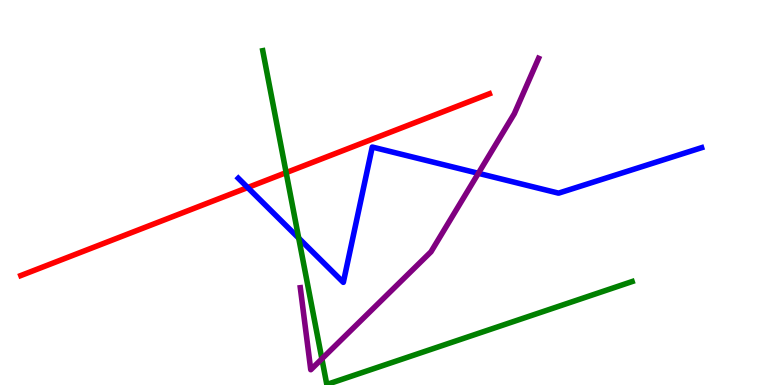[{'lines': ['blue', 'red'], 'intersections': [{'x': 3.2, 'y': 5.13}]}, {'lines': ['green', 'red'], 'intersections': [{'x': 3.69, 'y': 5.52}]}, {'lines': ['purple', 'red'], 'intersections': []}, {'lines': ['blue', 'green'], 'intersections': [{'x': 3.85, 'y': 3.81}]}, {'lines': ['blue', 'purple'], 'intersections': [{'x': 6.17, 'y': 5.5}]}, {'lines': ['green', 'purple'], 'intersections': [{'x': 4.15, 'y': 0.68}]}]